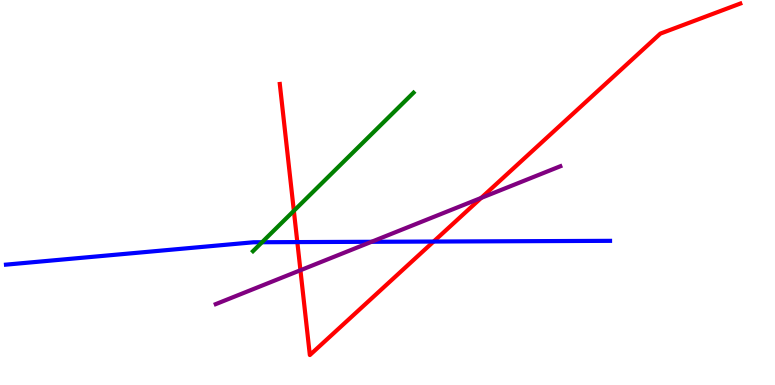[{'lines': ['blue', 'red'], 'intersections': [{'x': 3.84, 'y': 3.71}, {'x': 5.6, 'y': 3.73}]}, {'lines': ['green', 'red'], 'intersections': [{'x': 3.79, 'y': 4.52}]}, {'lines': ['purple', 'red'], 'intersections': [{'x': 3.88, 'y': 2.98}, {'x': 6.21, 'y': 4.86}]}, {'lines': ['blue', 'green'], 'intersections': [{'x': 3.38, 'y': 3.71}]}, {'lines': ['blue', 'purple'], 'intersections': [{'x': 4.79, 'y': 3.72}]}, {'lines': ['green', 'purple'], 'intersections': []}]